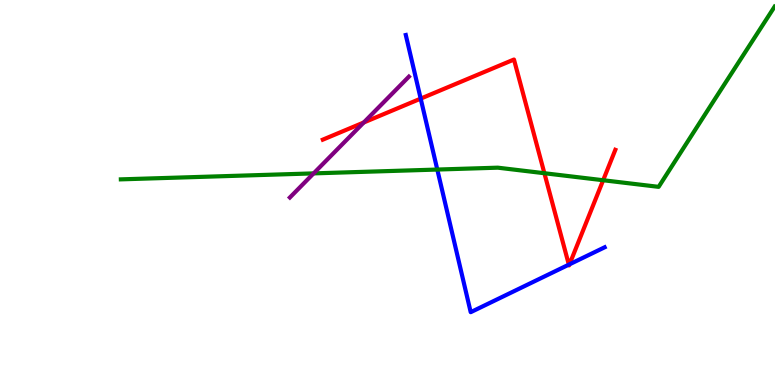[{'lines': ['blue', 'red'], 'intersections': [{'x': 5.43, 'y': 7.44}, {'x': 7.34, 'y': 3.13}, {'x': 7.35, 'y': 3.13}]}, {'lines': ['green', 'red'], 'intersections': [{'x': 7.02, 'y': 5.5}, {'x': 7.78, 'y': 5.32}]}, {'lines': ['purple', 'red'], 'intersections': [{'x': 4.69, 'y': 6.82}]}, {'lines': ['blue', 'green'], 'intersections': [{'x': 5.64, 'y': 5.6}]}, {'lines': ['blue', 'purple'], 'intersections': []}, {'lines': ['green', 'purple'], 'intersections': [{'x': 4.05, 'y': 5.5}]}]